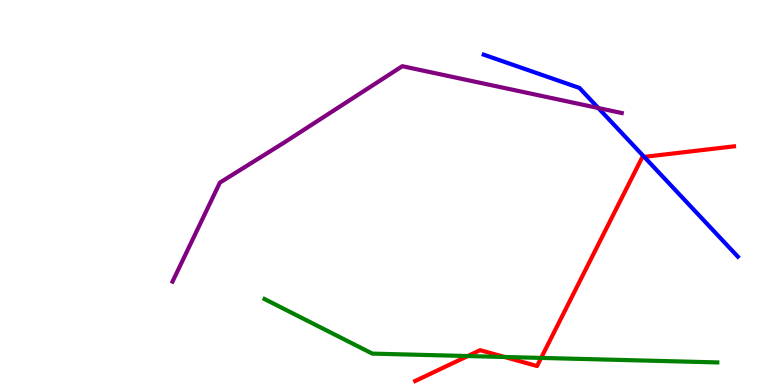[{'lines': ['blue', 'red'], 'intersections': [{'x': 8.31, 'y': 5.92}]}, {'lines': ['green', 'red'], 'intersections': [{'x': 6.04, 'y': 0.752}, {'x': 6.51, 'y': 0.728}, {'x': 6.98, 'y': 0.703}]}, {'lines': ['purple', 'red'], 'intersections': []}, {'lines': ['blue', 'green'], 'intersections': []}, {'lines': ['blue', 'purple'], 'intersections': [{'x': 7.72, 'y': 7.19}]}, {'lines': ['green', 'purple'], 'intersections': []}]